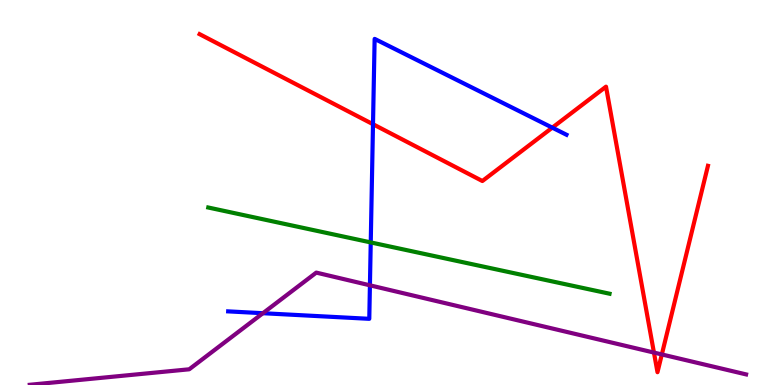[{'lines': ['blue', 'red'], 'intersections': [{'x': 4.81, 'y': 6.77}, {'x': 7.13, 'y': 6.68}]}, {'lines': ['green', 'red'], 'intersections': []}, {'lines': ['purple', 'red'], 'intersections': [{'x': 8.44, 'y': 0.842}, {'x': 8.54, 'y': 0.794}]}, {'lines': ['blue', 'green'], 'intersections': [{'x': 4.78, 'y': 3.7}]}, {'lines': ['blue', 'purple'], 'intersections': [{'x': 3.39, 'y': 1.86}, {'x': 4.77, 'y': 2.59}]}, {'lines': ['green', 'purple'], 'intersections': []}]